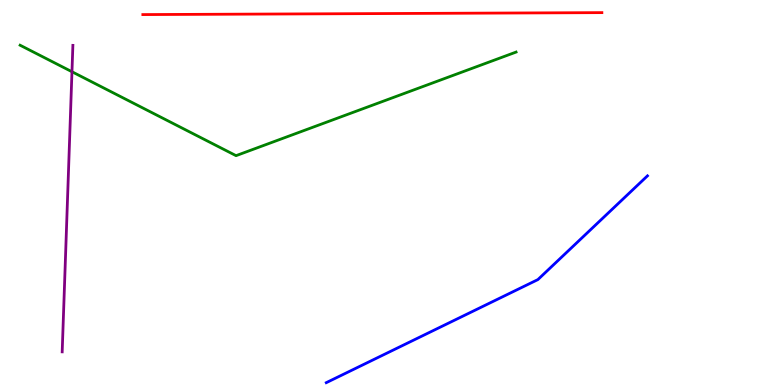[{'lines': ['blue', 'red'], 'intersections': []}, {'lines': ['green', 'red'], 'intersections': []}, {'lines': ['purple', 'red'], 'intersections': []}, {'lines': ['blue', 'green'], 'intersections': []}, {'lines': ['blue', 'purple'], 'intersections': []}, {'lines': ['green', 'purple'], 'intersections': [{'x': 0.929, 'y': 8.14}]}]